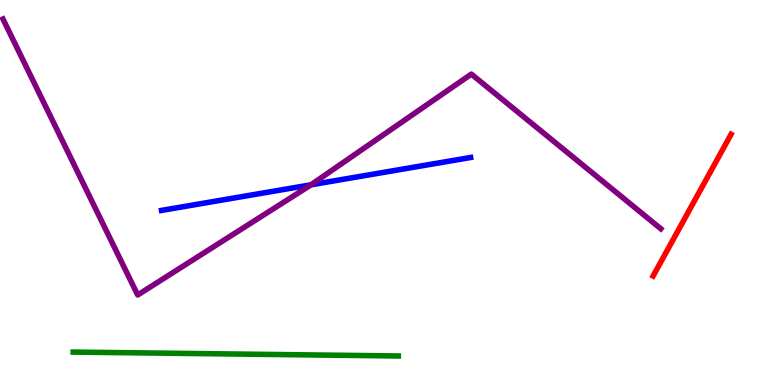[{'lines': ['blue', 'red'], 'intersections': []}, {'lines': ['green', 'red'], 'intersections': []}, {'lines': ['purple', 'red'], 'intersections': []}, {'lines': ['blue', 'green'], 'intersections': []}, {'lines': ['blue', 'purple'], 'intersections': [{'x': 4.01, 'y': 5.2}]}, {'lines': ['green', 'purple'], 'intersections': []}]